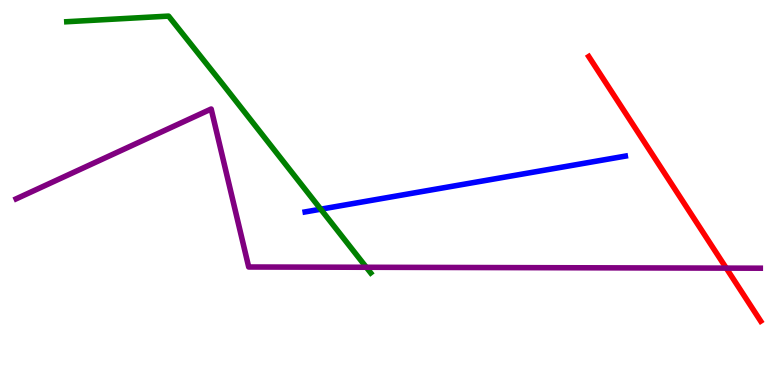[{'lines': ['blue', 'red'], 'intersections': []}, {'lines': ['green', 'red'], 'intersections': []}, {'lines': ['purple', 'red'], 'intersections': [{'x': 9.37, 'y': 3.04}]}, {'lines': ['blue', 'green'], 'intersections': [{'x': 4.14, 'y': 4.57}]}, {'lines': ['blue', 'purple'], 'intersections': []}, {'lines': ['green', 'purple'], 'intersections': [{'x': 4.73, 'y': 3.06}]}]